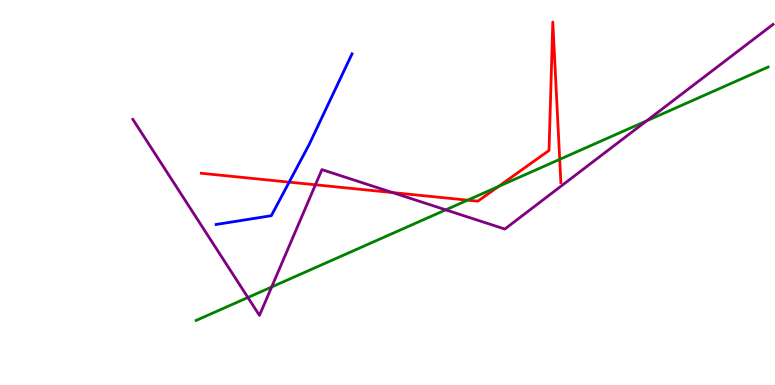[{'lines': ['blue', 'red'], 'intersections': [{'x': 3.73, 'y': 5.27}]}, {'lines': ['green', 'red'], 'intersections': [{'x': 6.03, 'y': 4.8}, {'x': 6.43, 'y': 5.16}, {'x': 7.22, 'y': 5.86}]}, {'lines': ['purple', 'red'], 'intersections': [{'x': 4.07, 'y': 5.2}, {'x': 5.07, 'y': 5.0}]}, {'lines': ['blue', 'green'], 'intersections': []}, {'lines': ['blue', 'purple'], 'intersections': []}, {'lines': ['green', 'purple'], 'intersections': [{'x': 3.2, 'y': 2.27}, {'x': 3.51, 'y': 2.55}, {'x': 5.75, 'y': 4.55}, {'x': 8.34, 'y': 6.86}]}]